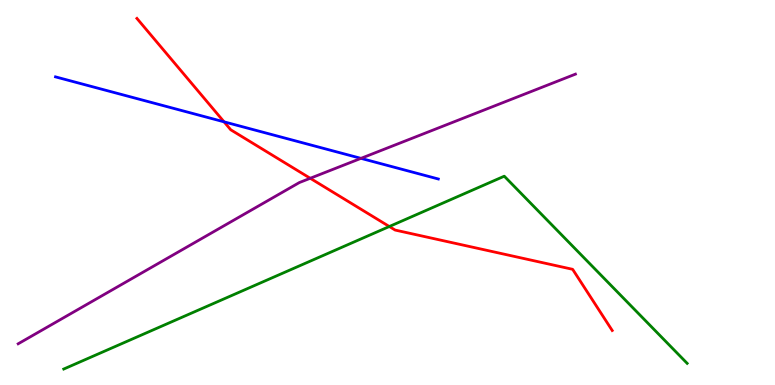[{'lines': ['blue', 'red'], 'intersections': [{'x': 2.89, 'y': 6.84}]}, {'lines': ['green', 'red'], 'intersections': [{'x': 5.02, 'y': 4.12}]}, {'lines': ['purple', 'red'], 'intersections': [{'x': 4.0, 'y': 5.37}]}, {'lines': ['blue', 'green'], 'intersections': []}, {'lines': ['blue', 'purple'], 'intersections': [{'x': 4.66, 'y': 5.89}]}, {'lines': ['green', 'purple'], 'intersections': []}]